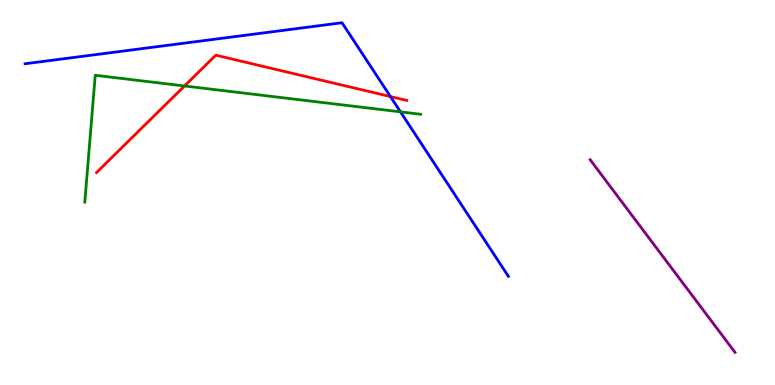[{'lines': ['blue', 'red'], 'intersections': [{'x': 5.04, 'y': 7.49}]}, {'lines': ['green', 'red'], 'intersections': [{'x': 2.38, 'y': 7.77}]}, {'lines': ['purple', 'red'], 'intersections': []}, {'lines': ['blue', 'green'], 'intersections': [{'x': 5.17, 'y': 7.09}]}, {'lines': ['blue', 'purple'], 'intersections': []}, {'lines': ['green', 'purple'], 'intersections': []}]